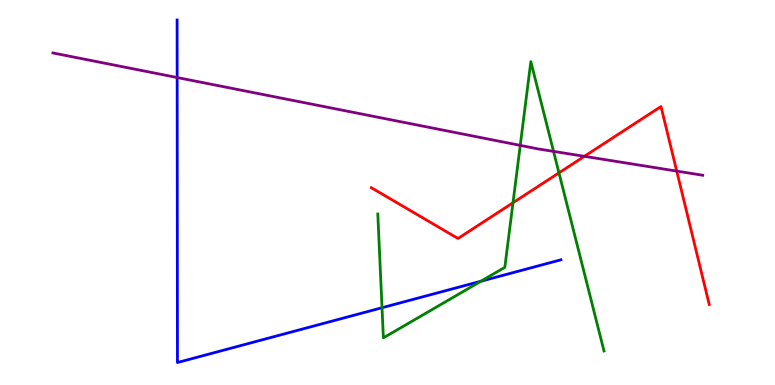[{'lines': ['blue', 'red'], 'intersections': []}, {'lines': ['green', 'red'], 'intersections': [{'x': 6.62, 'y': 4.73}, {'x': 7.21, 'y': 5.51}]}, {'lines': ['purple', 'red'], 'intersections': [{'x': 7.54, 'y': 5.94}, {'x': 8.73, 'y': 5.56}]}, {'lines': ['blue', 'green'], 'intersections': [{'x': 4.93, 'y': 2.01}, {'x': 6.21, 'y': 2.7}]}, {'lines': ['blue', 'purple'], 'intersections': [{'x': 2.29, 'y': 7.99}]}, {'lines': ['green', 'purple'], 'intersections': [{'x': 6.71, 'y': 6.22}, {'x': 7.14, 'y': 6.07}]}]